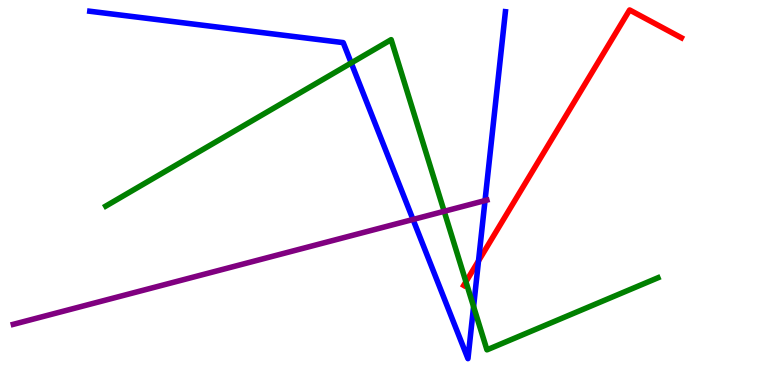[{'lines': ['blue', 'red'], 'intersections': [{'x': 6.17, 'y': 3.22}]}, {'lines': ['green', 'red'], 'intersections': [{'x': 6.01, 'y': 2.68}]}, {'lines': ['purple', 'red'], 'intersections': []}, {'lines': ['blue', 'green'], 'intersections': [{'x': 4.53, 'y': 8.37}, {'x': 6.11, 'y': 2.04}]}, {'lines': ['blue', 'purple'], 'intersections': [{'x': 5.33, 'y': 4.3}, {'x': 6.26, 'y': 4.79}]}, {'lines': ['green', 'purple'], 'intersections': [{'x': 5.73, 'y': 4.51}]}]